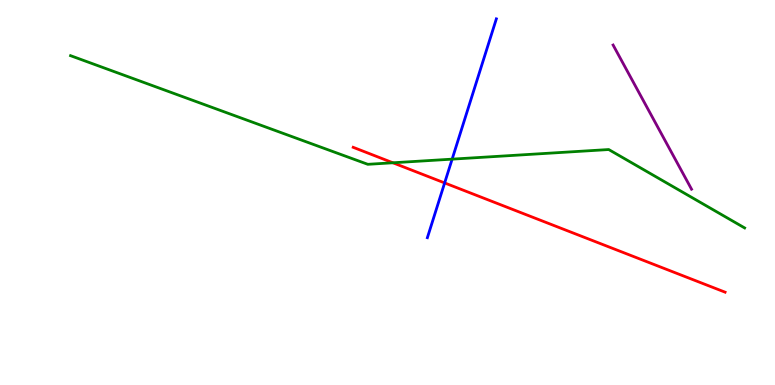[{'lines': ['blue', 'red'], 'intersections': [{'x': 5.74, 'y': 5.25}]}, {'lines': ['green', 'red'], 'intersections': [{'x': 5.07, 'y': 5.77}]}, {'lines': ['purple', 'red'], 'intersections': []}, {'lines': ['blue', 'green'], 'intersections': [{'x': 5.83, 'y': 5.87}]}, {'lines': ['blue', 'purple'], 'intersections': []}, {'lines': ['green', 'purple'], 'intersections': []}]